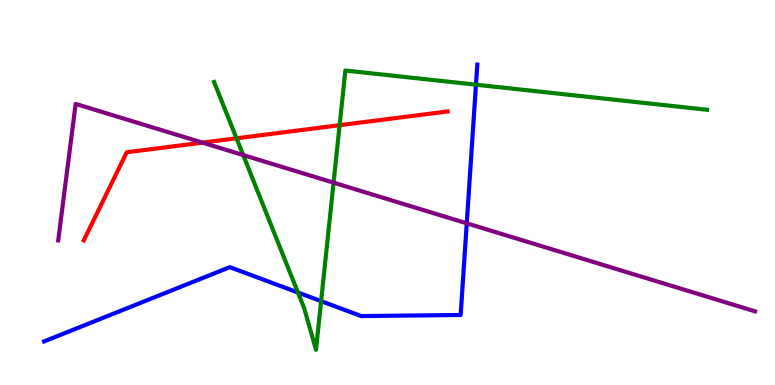[{'lines': ['blue', 'red'], 'intersections': []}, {'lines': ['green', 'red'], 'intersections': [{'x': 3.05, 'y': 6.41}, {'x': 4.38, 'y': 6.75}]}, {'lines': ['purple', 'red'], 'intersections': [{'x': 2.61, 'y': 6.3}]}, {'lines': ['blue', 'green'], 'intersections': [{'x': 3.84, 'y': 2.4}, {'x': 4.14, 'y': 2.18}, {'x': 6.14, 'y': 7.8}]}, {'lines': ['blue', 'purple'], 'intersections': [{'x': 6.02, 'y': 4.2}]}, {'lines': ['green', 'purple'], 'intersections': [{'x': 3.14, 'y': 5.97}, {'x': 4.3, 'y': 5.26}]}]